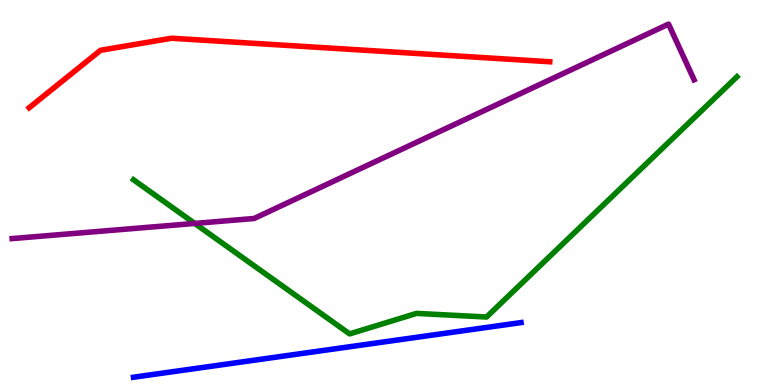[{'lines': ['blue', 'red'], 'intersections': []}, {'lines': ['green', 'red'], 'intersections': []}, {'lines': ['purple', 'red'], 'intersections': []}, {'lines': ['blue', 'green'], 'intersections': []}, {'lines': ['blue', 'purple'], 'intersections': []}, {'lines': ['green', 'purple'], 'intersections': [{'x': 2.51, 'y': 4.2}]}]